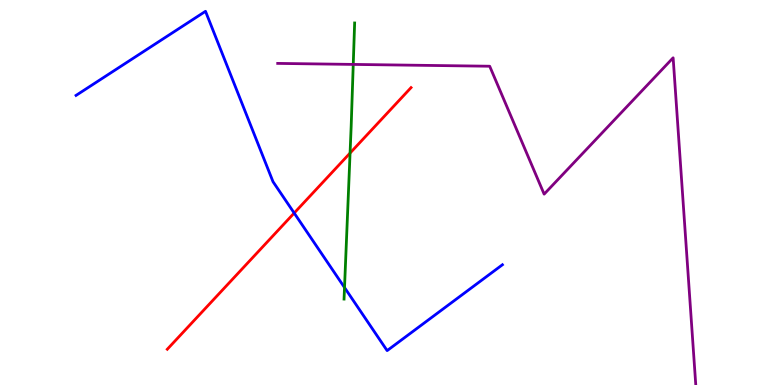[{'lines': ['blue', 'red'], 'intersections': [{'x': 3.8, 'y': 4.47}]}, {'lines': ['green', 'red'], 'intersections': [{'x': 4.52, 'y': 6.02}]}, {'lines': ['purple', 'red'], 'intersections': []}, {'lines': ['blue', 'green'], 'intersections': [{'x': 4.45, 'y': 2.53}]}, {'lines': ['blue', 'purple'], 'intersections': []}, {'lines': ['green', 'purple'], 'intersections': [{'x': 4.56, 'y': 8.33}]}]